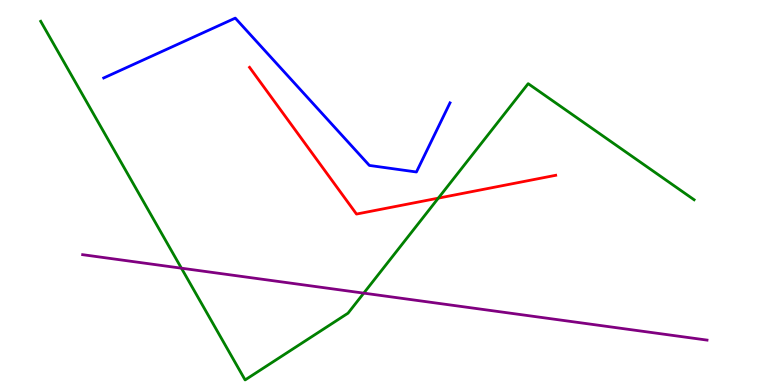[{'lines': ['blue', 'red'], 'intersections': []}, {'lines': ['green', 'red'], 'intersections': [{'x': 5.66, 'y': 4.85}]}, {'lines': ['purple', 'red'], 'intersections': []}, {'lines': ['blue', 'green'], 'intersections': []}, {'lines': ['blue', 'purple'], 'intersections': []}, {'lines': ['green', 'purple'], 'intersections': [{'x': 2.34, 'y': 3.03}, {'x': 4.69, 'y': 2.39}]}]